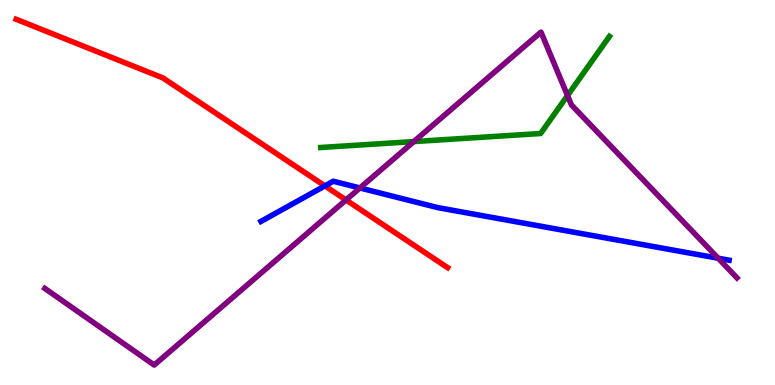[{'lines': ['blue', 'red'], 'intersections': [{'x': 4.19, 'y': 5.17}]}, {'lines': ['green', 'red'], 'intersections': []}, {'lines': ['purple', 'red'], 'intersections': [{'x': 4.46, 'y': 4.81}]}, {'lines': ['blue', 'green'], 'intersections': []}, {'lines': ['blue', 'purple'], 'intersections': [{'x': 4.64, 'y': 5.12}, {'x': 9.27, 'y': 3.29}]}, {'lines': ['green', 'purple'], 'intersections': [{'x': 5.34, 'y': 6.32}, {'x': 7.32, 'y': 7.52}]}]